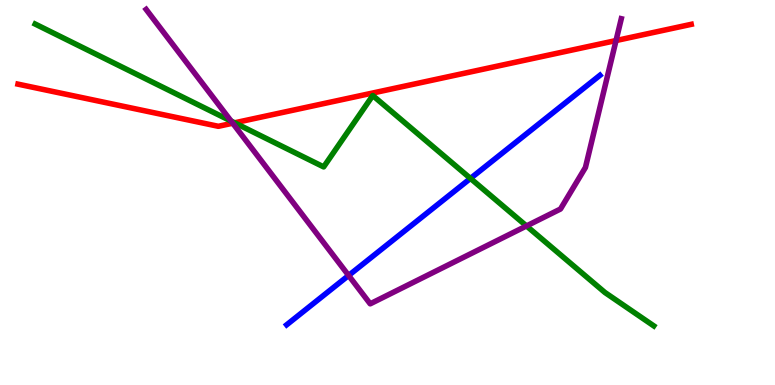[{'lines': ['blue', 'red'], 'intersections': []}, {'lines': ['green', 'red'], 'intersections': [{'x': 3.03, 'y': 6.81}]}, {'lines': ['purple', 'red'], 'intersections': [{'x': 3.0, 'y': 6.8}, {'x': 7.95, 'y': 8.95}]}, {'lines': ['blue', 'green'], 'intersections': [{'x': 6.07, 'y': 5.37}]}, {'lines': ['blue', 'purple'], 'intersections': [{'x': 4.5, 'y': 2.85}]}, {'lines': ['green', 'purple'], 'intersections': [{'x': 2.98, 'y': 6.86}, {'x': 6.79, 'y': 4.13}]}]